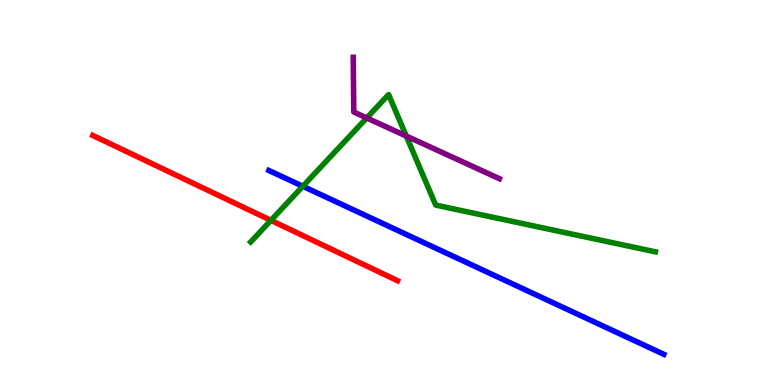[{'lines': ['blue', 'red'], 'intersections': []}, {'lines': ['green', 'red'], 'intersections': [{'x': 3.5, 'y': 4.28}]}, {'lines': ['purple', 'red'], 'intersections': []}, {'lines': ['blue', 'green'], 'intersections': [{'x': 3.91, 'y': 5.16}]}, {'lines': ['blue', 'purple'], 'intersections': []}, {'lines': ['green', 'purple'], 'intersections': [{'x': 4.73, 'y': 6.94}, {'x': 5.24, 'y': 6.47}]}]